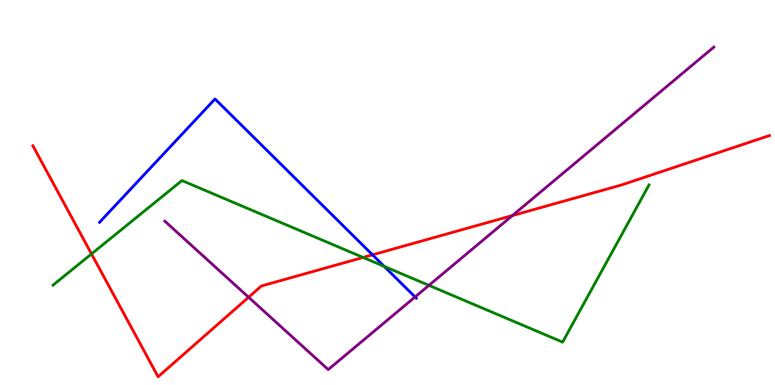[{'lines': ['blue', 'red'], 'intersections': [{'x': 4.81, 'y': 3.38}]}, {'lines': ['green', 'red'], 'intersections': [{'x': 1.18, 'y': 3.4}, {'x': 4.69, 'y': 3.31}]}, {'lines': ['purple', 'red'], 'intersections': [{'x': 3.21, 'y': 2.28}, {'x': 6.61, 'y': 4.4}]}, {'lines': ['blue', 'green'], 'intersections': [{'x': 4.96, 'y': 3.08}]}, {'lines': ['blue', 'purple'], 'intersections': [{'x': 5.36, 'y': 2.29}]}, {'lines': ['green', 'purple'], 'intersections': [{'x': 5.53, 'y': 2.59}]}]